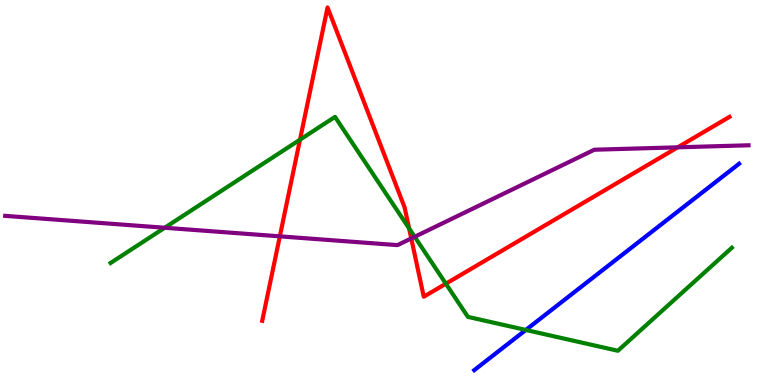[{'lines': ['blue', 'red'], 'intersections': []}, {'lines': ['green', 'red'], 'intersections': [{'x': 3.87, 'y': 6.37}, {'x': 5.28, 'y': 4.07}, {'x': 5.75, 'y': 2.63}]}, {'lines': ['purple', 'red'], 'intersections': [{'x': 3.61, 'y': 3.86}, {'x': 5.31, 'y': 3.81}, {'x': 8.74, 'y': 6.17}]}, {'lines': ['blue', 'green'], 'intersections': [{'x': 6.78, 'y': 1.43}]}, {'lines': ['blue', 'purple'], 'intersections': []}, {'lines': ['green', 'purple'], 'intersections': [{'x': 2.13, 'y': 4.08}, {'x': 5.35, 'y': 3.85}]}]